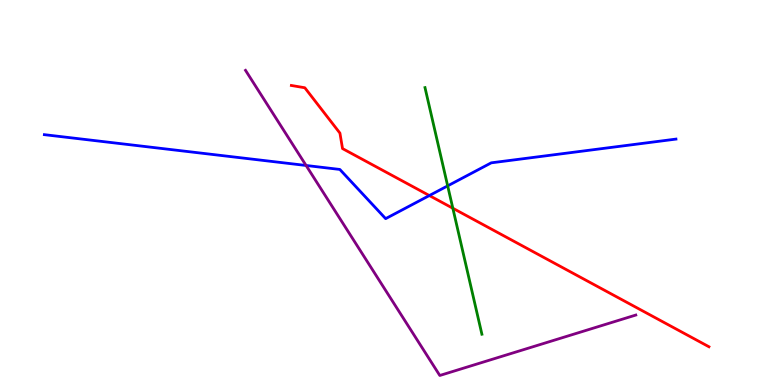[{'lines': ['blue', 'red'], 'intersections': [{'x': 5.54, 'y': 4.92}]}, {'lines': ['green', 'red'], 'intersections': [{'x': 5.84, 'y': 4.59}]}, {'lines': ['purple', 'red'], 'intersections': []}, {'lines': ['blue', 'green'], 'intersections': [{'x': 5.78, 'y': 5.17}]}, {'lines': ['blue', 'purple'], 'intersections': [{'x': 3.95, 'y': 5.7}]}, {'lines': ['green', 'purple'], 'intersections': []}]